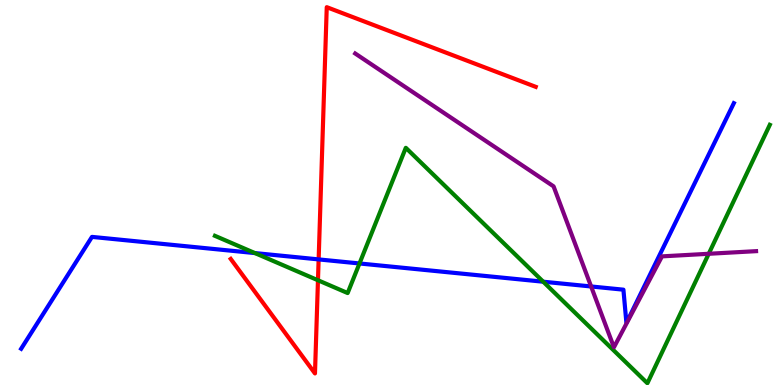[{'lines': ['blue', 'red'], 'intersections': [{'x': 4.11, 'y': 3.26}]}, {'lines': ['green', 'red'], 'intersections': [{'x': 4.1, 'y': 2.72}]}, {'lines': ['purple', 'red'], 'intersections': []}, {'lines': ['blue', 'green'], 'intersections': [{'x': 3.29, 'y': 3.43}, {'x': 4.64, 'y': 3.16}, {'x': 7.01, 'y': 2.68}]}, {'lines': ['blue', 'purple'], 'intersections': [{'x': 7.63, 'y': 2.56}]}, {'lines': ['green', 'purple'], 'intersections': [{'x': 9.14, 'y': 3.41}]}]